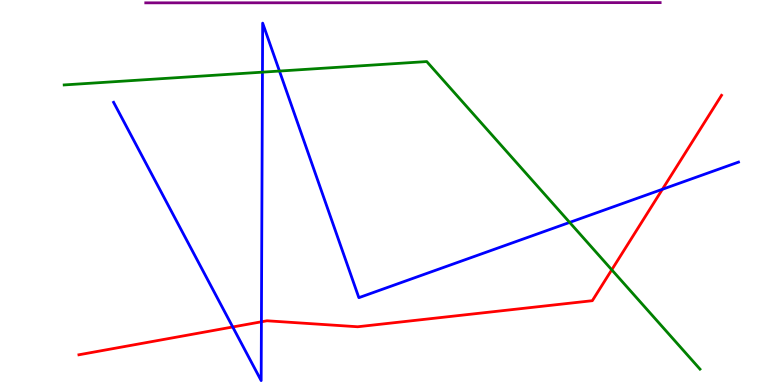[{'lines': ['blue', 'red'], 'intersections': [{'x': 3.0, 'y': 1.51}, {'x': 3.37, 'y': 1.64}, {'x': 8.55, 'y': 5.08}]}, {'lines': ['green', 'red'], 'intersections': [{'x': 7.89, 'y': 2.99}]}, {'lines': ['purple', 'red'], 'intersections': []}, {'lines': ['blue', 'green'], 'intersections': [{'x': 3.39, 'y': 8.13}, {'x': 3.61, 'y': 8.15}, {'x': 7.35, 'y': 4.22}]}, {'lines': ['blue', 'purple'], 'intersections': []}, {'lines': ['green', 'purple'], 'intersections': []}]